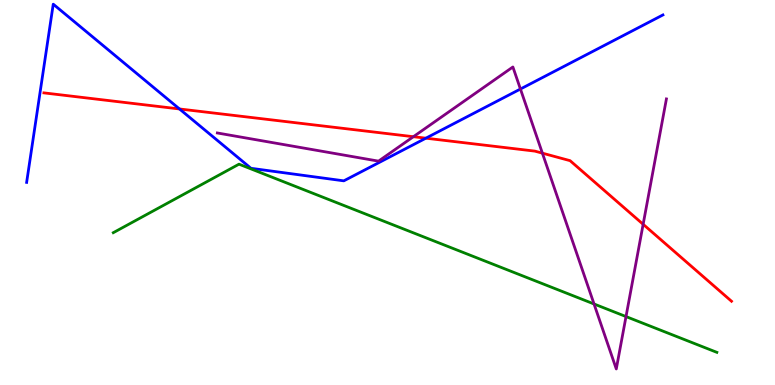[{'lines': ['blue', 'red'], 'intersections': [{'x': 2.32, 'y': 7.17}, {'x': 5.49, 'y': 6.41}]}, {'lines': ['green', 'red'], 'intersections': []}, {'lines': ['purple', 'red'], 'intersections': [{'x': 5.33, 'y': 6.45}, {'x': 7.0, 'y': 6.02}, {'x': 8.3, 'y': 4.17}]}, {'lines': ['blue', 'green'], 'intersections': []}, {'lines': ['blue', 'purple'], 'intersections': [{'x': 6.72, 'y': 7.69}]}, {'lines': ['green', 'purple'], 'intersections': [{'x': 7.66, 'y': 2.1}, {'x': 8.08, 'y': 1.78}]}]